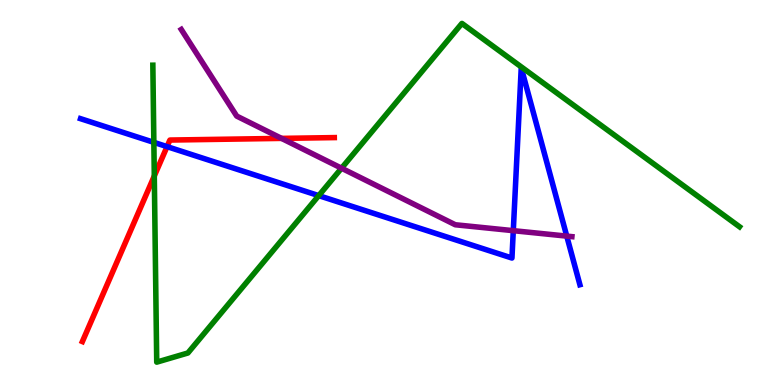[{'lines': ['blue', 'red'], 'intersections': [{'x': 2.16, 'y': 6.19}]}, {'lines': ['green', 'red'], 'intersections': [{'x': 1.99, 'y': 5.43}]}, {'lines': ['purple', 'red'], 'intersections': [{'x': 3.63, 'y': 6.41}]}, {'lines': ['blue', 'green'], 'intersections': [{'x': 1.99, 'y': 6.3}, {'x': 4.11, 'y': 4.92}]}, {'lines': ['blue', 'purple'], 'intersections': [{'x': 6.62, 'y': 4.01}, {'x': 7.31, 'y': 3.87}]}, {'lines': ['green', 'purple'], 'intersections': [{'x': 4.41, 'y': 5.63}]}]